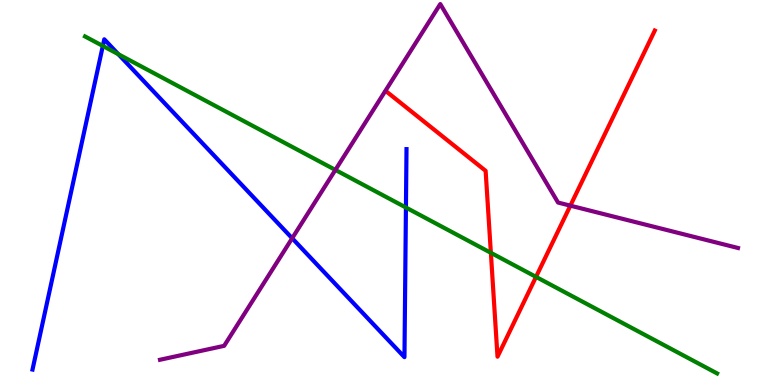[{'lines': ['blue', 'red'], 'intersections': []}, {'lines': ['green', 'red'], 'intersections': [{'x': 6.33, 'y': 3.43}, {'x': 6.92, 'y': 2.81}]}, {'lines': ['purple', 'red'], 'intersections': [{'x': 7.36, 'y': 4.66}]}, {'lines': ['blue', 'green'], 'intersections': [{'x': 1.33, 'y': 8.81}, {'x': 1.53, 'y': 8.59}, {'x': 5.24, 'y': 4.61}]}, {'lines': ['blue', 'purple'], 'intersections': [{'x': 3.77, 'y': 3.81}]}, {'lines': ['green', 'purple'], 'intersections': [{'x': 4.33, 'y': 5.59}]}]